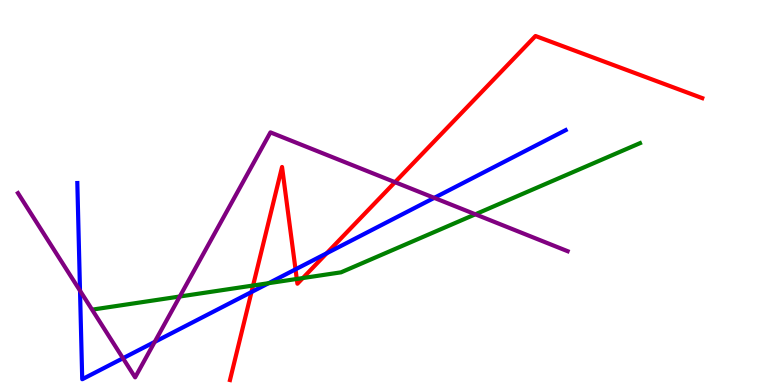[{'lines': ['blue', 'red'], 'intersections': [{'x': 3.24, 'y': 2.41}, {'x': 3.81, 'y': 3.0}, {'x': 4.21, 'y': 3.42}]}, {'lines': ['green', 'red'], 'intersections': [{'x': 3.27, 'y': 2.58}, {'x': 3.83, 'y': 2.75}, {'x': 3.91, 'y': 2.78}]}, {'lines': ['purple', 'red'], 'intersections': [{'x': 5.1, 'y': 5.27}]}, {'lines': ['blue', 'green'], 'intersections': [{'x': 3.47, 'y': 2.64}]}, {'lines': ['blue', 'purple'], 'intersections': [{'x': 1.03, 'y': 2.45}, {'x': 1.59, 'y': 0.695}, {'x': 2.0, 'y': 1.12}, {'x': 5.6, 'y': 4.86}]}, {'lines': ['green', 'purple'], 'intersections': [{'x': 2.32, 'y': 2.3}, {'x': 6.13, 'y': 4.43}]}]